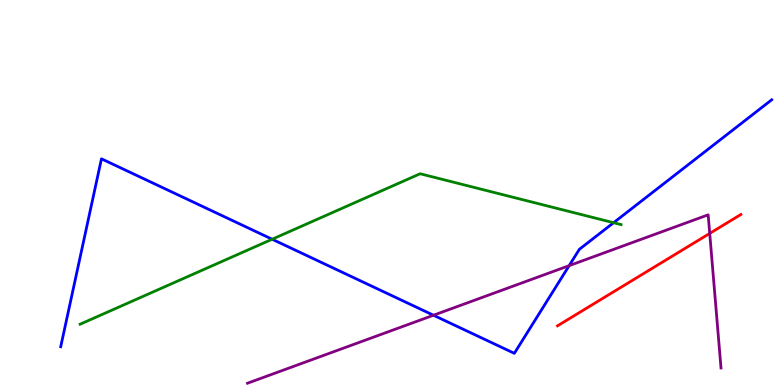[{'lines': ['blue', 'red'], 'intersections': []}, {'lines': ['green', 'red'], 'intersections': []}, {'lines': ['purple', 'red'], 'intersections': [{'x': 9.16, 'y': 3.94}]}, {'lines': ['blue', 'green'], 'intersections': [{'x': 3.51, 'y': 3.79}, {'x': 7.92, 'y': 4.22}]}, {'lines': ['blue', 'purple'], 'intersections': [{'x': 5.59, 'y': 1.81}, {'x': 7.34, 'y': 3.1}]}, {'lines': ['green', 'purple'], 'intersections': []}]